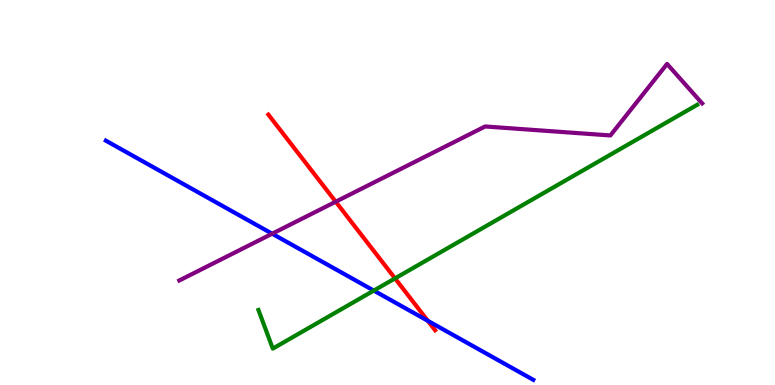[{'lines': ['blue', 'red'], 'intersections': [{'x': 5.52, 'y': 1.67}]}, {'lines': ['green', 'red'], 'intersections': [{'x': 5.1, 'y': 2.77}]}, {'lines': ['purple', 'red'], 'intersections': [{'x': 4.33, 'y': 4.76}]}, {'lines': ['blue', 'green'], 'intersections': [{'x': 4.82, 'y': 2.45}]}, {'lines': ['blue', 'purple'], 'intersections': [{'x': 3.51, 'y': 3.93}]}, {'lines': ['green', 'purple'], 'intersections': []}]